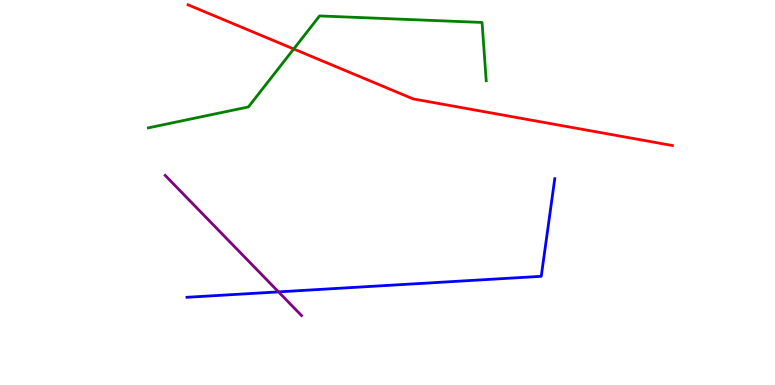[{'lines': ['blue', 'red'], 'intersections': []}, {'lines': ['green', 'red'], 'intersections': [{'x': 3.79, 'y': 8.73}]}, {'lines': ['purple', 'red'], 'intersections': []}, {'lines': ['blue', 'green'], 'intersections': []}, {'lines': ['blue', 'purple'], 'intersections': [{'x': 3.59, 'y': 2.42}]}, {'lines': ['green', 'purple'], 'intersections': []}]